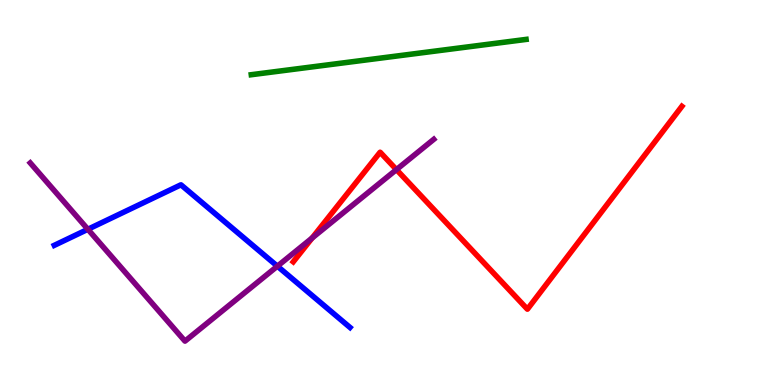[{'lines': ['blue', 'red'], 'intersections': []}, {'lines': ['green', 'red'], 'intersections': []}, {'lines': ['purple', 'red'], 'intersections': [{'x': 4.03, 'y': 3.82}, {'x': 5.12, 'y': 5.59}]}, {'lines': ['blue', 'green'], 'intersections': []}, {'lines': ['blue', 'purple'], 'intersections': [{'x': 1.13, 'y': 4.04}, {'x': 3.58, 'y': 3.09}]}, {'lines': ['green', 'purple'], 'intersections': []}]